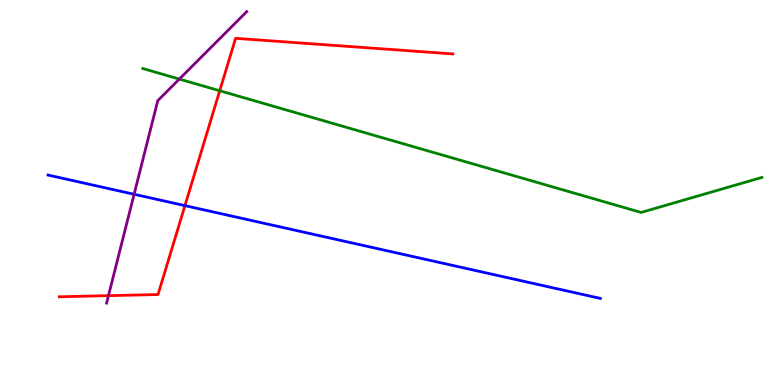[{'lines': ['blue', 'red'], 'intersections': [{'x': 2.39, 'y': 4.66}]}, {'lines': ['green', 'red'], 'intersections': [{'x': 2.84, 'y': 7.64}]}, {'lines': ['purple', 'red'], 'intersections': [{'x': 1.4, 'y': 2.32}]}, {'lines': ['blue', 'green'], 'intersections': []}, {'lines': ['blue', 'purple'], 'intersections': [{'x': 1.73, 'y': 4.95}]}, {'lines': ['green', 'purple'], 'intersections': [{'x': 2.31, 'y': 7.95}]}]